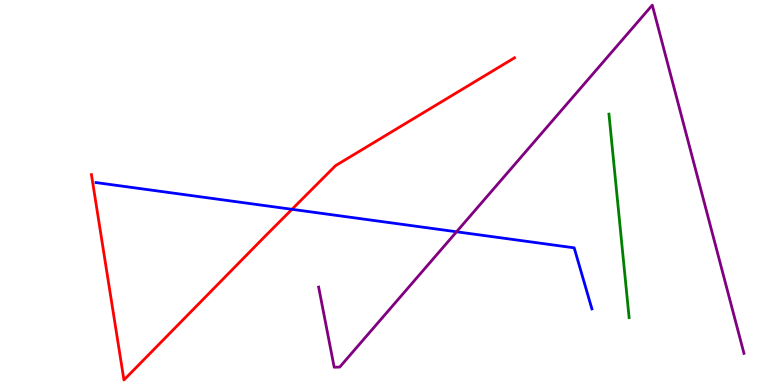[{'lines': ['blue', 'red'], 'intersections': [{'x': 3.77, 'y': 4.56}]}, {'lines': ['green', 'red'], 'intersections': []}, {'lines': ['purple', 'red'], 'intersections': []}, {'lines': ['blue', 'green'], 'intersections': []}, {'lines': ['blue', 'purple'], 'intersections': [{'x': 5.89, 'y': 3.98}]}, {'lines': ['green', 'purple'], 'intersections': []}]